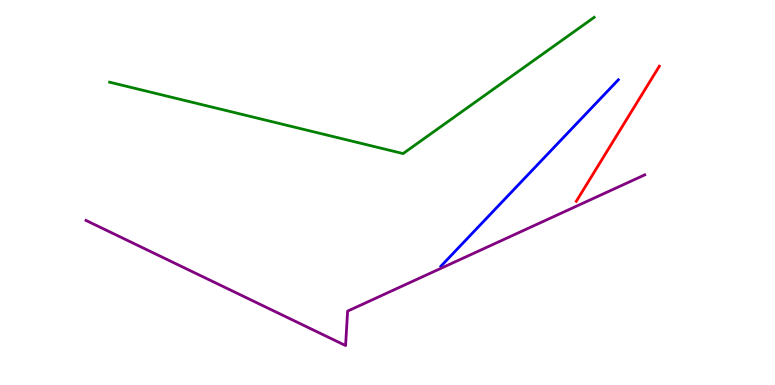[{'lines': ['blue', 'red'], 'intersections': []}, {'lines': ['green', 'red'], 'intersections': []}, {'lines': ['purple', 'red'], 'intersections': []}, {'lines': ['blue', 'green'], 'intersections': []}, {'lines': ['blue', 'purple'], 'intersections': []}, {'lines': ['green', 'purple'], 'intersections': []}]